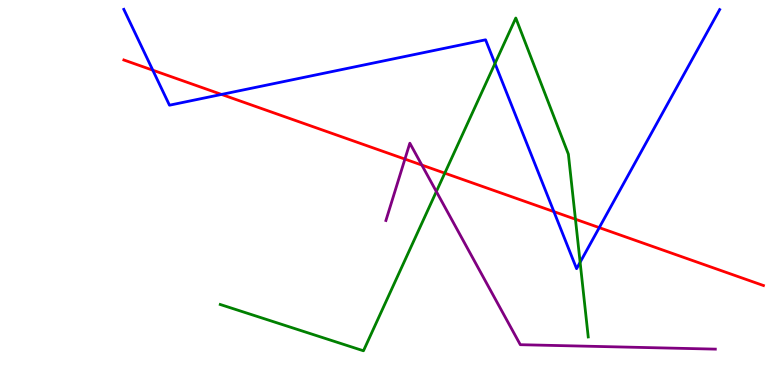[{'lines': ['blue', 'red'], 'intersections': [{'x': 1.97, 'y': 8.18}, {'x': 2.86, 'y': 7.55}, {'x': 7.15, 'y': 4.5}, {'x': 7.73, 'y': 4.09}]}, {'lines': ['green', 'red'], 'intersections': [{'x': 5.74, 'y': 5.5}, {'x': 7.43, 'y': 4.31}]}, {'lines': ['purple', 'red'], 'intersections': [{'x': 5.22, 'y': 5.87}, {'x': 5.44, 'y': 5.71}]}, {'lines': ['blue', 'green'], 'intersections': [{'x': 6.39, 'y': 8.35}, {'x': 7.49, 'y': 3.19}]}, {'lines': ['blue', 'purple'], 'intersections': []}, {'lines': ['green', 'purple'], 'intersections': [{'x': 5.63, 'y': 5.02}]}]